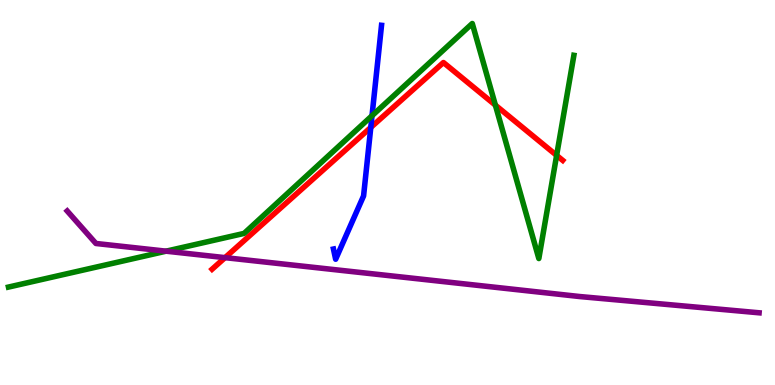[{'lines': ['blue', 'red'], 'intersections': [{'x': 4.78, 'y': 6.69}]}, {'lines': ['green', 'red'], 'intersections': [{'x': 6.39, 'y': 7.27}, {'x': 7.18, 'y': 5.96}]}, {'lines': ['purple', 'red'], 'intersections': [{'x': 2.9, 'y': 3.31}]}, {'lines': ['blue', 'green'], 'intersections': [{'x': 4.8, 'y': 6.99}]}, {'lines': ['blue', 'purple'], 'intersections': []}, {'lines': ['green', 'purple'], 'intersections': [{'x': 2.14, 'y': 3.48}]}]